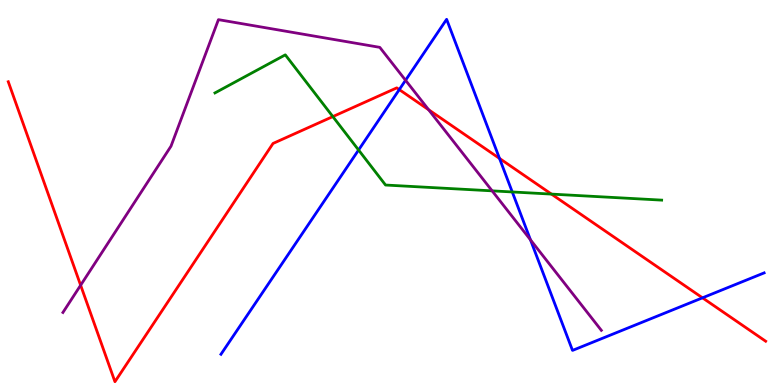[{'lines': ['blue', 'red'], 'intersections': [{'x': 5.15, 'y': 7.67}, {'x': 6.45, 'y': 5.88}, {'x': 9.06, 'y': 2.26}]}, {'lines': ['green', 'red'], 'intersections': [{'x': 4.29, 'y': 6.97}, {'x': 7.12, 'y': 4.96}]}, {'lines': ['purple', 'red'], 'intersections': [{'x': 1.04, 'y': 2.59}, {'x': 5.53, 'y': 7.15}]}, {'lines': ['blue', 'green'], 'intersections': [{'x': 4.63, 'y': 6.1}, {'x': 6.61, 'y': 5.01}]}, {'lines': ['blue', 'purple'], 'intersections': [{'x': 5.23, 'y': 7.92}, {'x': 6.84, 'y': 3.77}]}, {'lines': ['green', 'purple'], 'intersections': [{'x': 6.35, 'y': 5.04}]}]